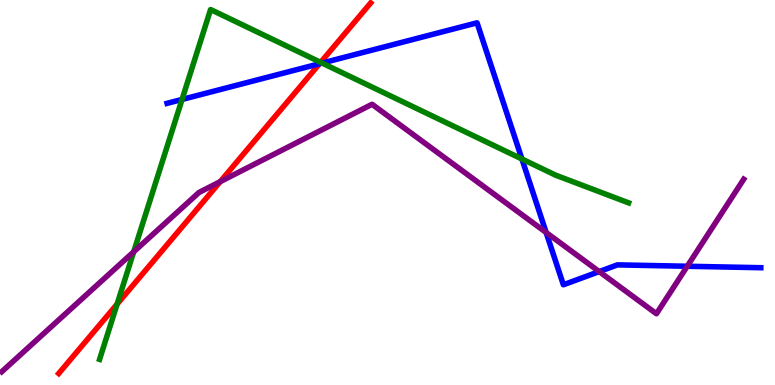[{'lines': ['blue', 'red'], 'intersections': [{'x': 4.12, 'y': 8.34}]}, {'lines': ['green', 'red'], 'intersections': [{'x': 1.51, 'y': 2.1}, {'x': 4.14, 'y': 8.38}]}, {'lines': ['purple', 'red'], 'intersections': [{'x': 2.84, 'y': 5.28}]}, {'lines': ['blue', 'green'], 'intersections': [{'x': 2.35, 'y': 7.42}, {'x': 4.16, 'y': 8.36}, {'x': 6.73, 'y': 5.87}]}, {'lines': ['blue', 'purple'], 'intersections': [{'x': 7.05, 'y': 3.96}, {'x': 7.73, 'y': 2.95}, {'x': 8.87, 'y': 3.08}]}, {'lines': ['green', 'purple'], 'intersections': [{'x': 1.73, 'y': 3.46}]}]